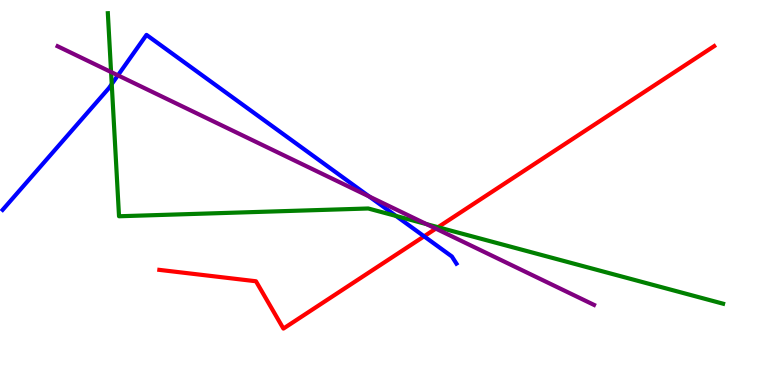[{'lines': ['blue', 'red'], 'intersections': [{'x': 5.47, 'y': 3.86}]}, {'lines': ['green', 'red'], 'intersections': [{'x': 5.65, 'y': 4.1}]}, {'lines': ['purple', 'red'], 'intersections': [{'x': 5.62, 'y': 4.06}]}, {'lines': ['blue', 'green'], 'intersections': [{'x': 1.44, 'y': 7.82}, {'x': 5.11, 'y': 4.39}]}, {'lines': ['blue', 'purple'], 'intersections': [{'x': 1.52, 'y': 8.04}, {'x': 4.76, 'y': 4.9}]}, {'lines': ['green', 'purple'], 'intersections': [{'x': 1.43, 'y': 8.13}, {'x': 5.5, 'y': 4.18}]}]